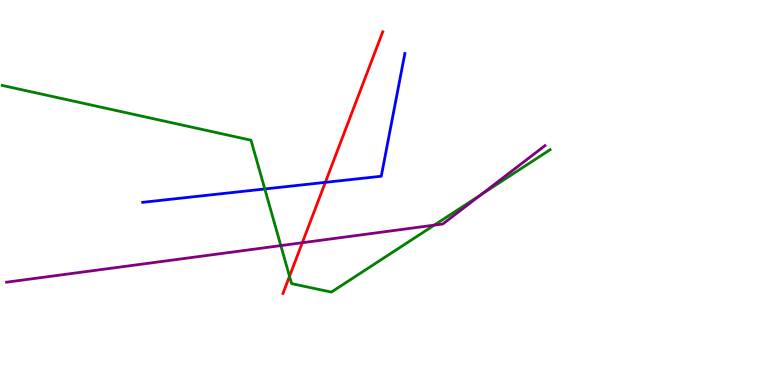[{'lines': ['blue', 'red'], 'intersections': [{'x': 4.2, 'y': 5.26}]}, {'lines': ['green', 'red'], 'intersections': [{'x': 3.74, 'y': 2.82}]}, {'lines': ['purple', 'red'], 'intersections': [{'x': 3.9, 'y': 3.7}]}, {'lines': ['blue', 'green'], 'intersections': [{'x': 3.42, 'y': 5.09}]}, {'lines': ['blue', 'purple'], 'intersections': []}, {'lines': ['green', 'purple'], 'intersections': [{'x': 3.62, 'y': 3.62}, {'x': 5.6, 'y': 4.15}, {'x': 6.21, 'y': 4.94}]}]